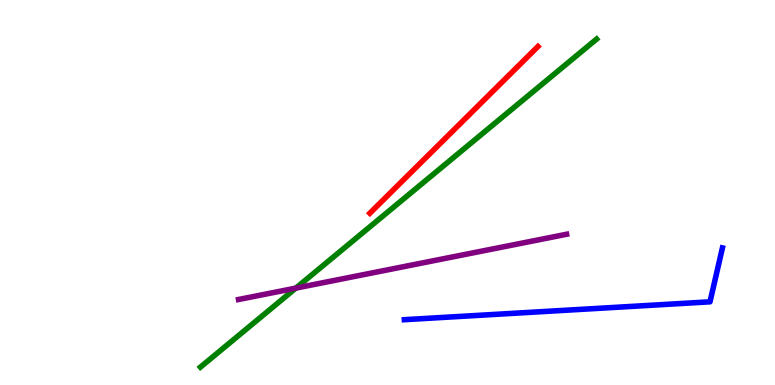[{'lines': ['blue', 'red'], 'intersections': []}, {'lines': ['green', 'red'], 'intersections': []}, {'lines': ['purple', 'red'], 'intersections': []}, {'lines': ['blue', 'green'], 'intersections': []}, {'lines': ['blue', 'purple'], 'intersections': []}, {'lines': ['green', 'purple'], 'intersections': [{'x': 3.82, 'y': 2.52}]}]